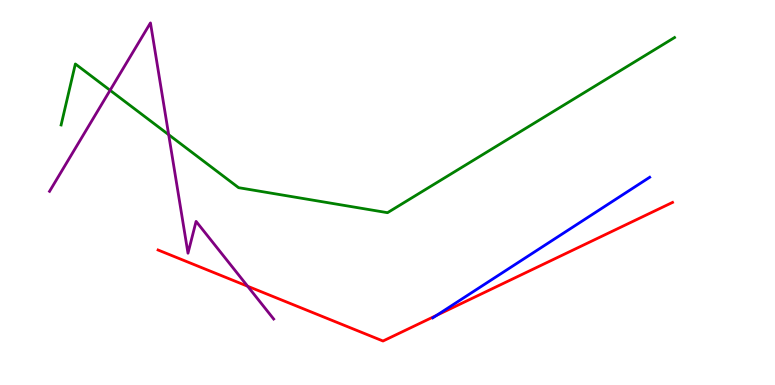[{'lines': ['blue', 'red'], 'intersections': [{'x': 5.64, 'y': 1.81}]}, {'lines': ['green', 'red'], 'intersections': []}, {'lines': ['purple', 'red'], 'intersections': [{'x': 3.2, 'y': 2.57}]}, {'lines': ['blue', 'green'], 'intersections': []}, {'lines': ['blue', 'purple'], 'intersections': []}, {'lines': ['green', 'purple'], 'intersections': [{'x': 1.42, 'y': 7.65}, {'x': 2.18, 'y': 6.5}]}]